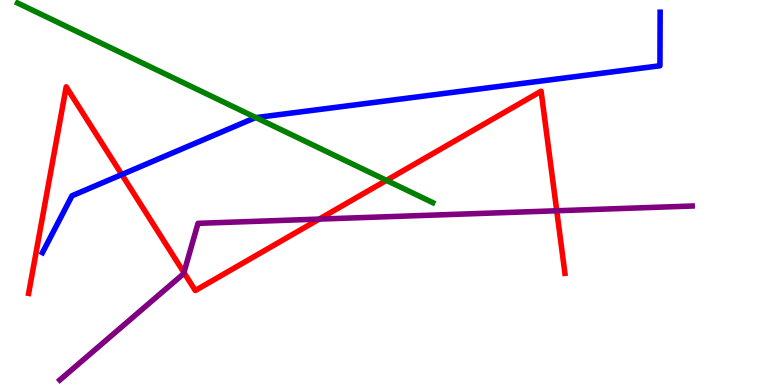[{'lines': ['blue', 'red'], 'intersections': [{'x': 1.57, 'y': 5.47}]}, {'lines': ['green', 'red'], 'intersections': [{'x': 4.99, 'y': 5.32}]}, {'lines': ['purple', 'red'], 'intersections': [{'x': 2.37, 'y': 2.92}, {'x': 4.12, 'y': 4.31}, {'x': 7.18, 'y': 4.53}]}, {'lines': ['blue', 'green'], 'intersections': [{'x': 3.3, 'y': 6.95}]}, {'lines': ['blue', 'purple'], 'intersections': []}, {'lines': ['green', 'purple'], 'intersections': []}]